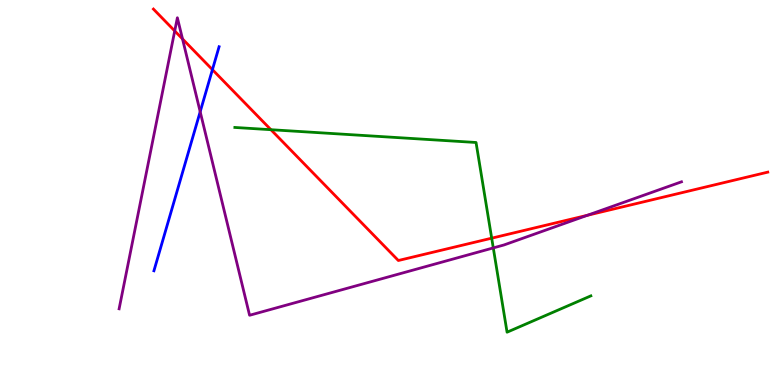[{'lines': ['blue', 'red'], 'intersections': [{'x': 2.74, 'y': 8.19}]}, {'lines': ['green', 'red'], 'intersections': [{'x': 3.5, 'y': 6.63}, {'x': 6.34, 'y': 3.81}]}, {'lines': ['purple', 'red'], 'intersections': [{'x': 2.25, 'y': 9.2}, {'x': 2.35, 'y': 8.99}, {'x': 7.58, 'y': 4.41}]}, {'lines': ['blue', 'green'], 'intersections': []}, {'lines': ['blue', 'purple'], 'intersections': [{'x': 2.58, 'y': 7.1}]}, {'lines': ['green', 'purple'], 'intersections': [{'x': 6.36, 'y': 3.56}]}]